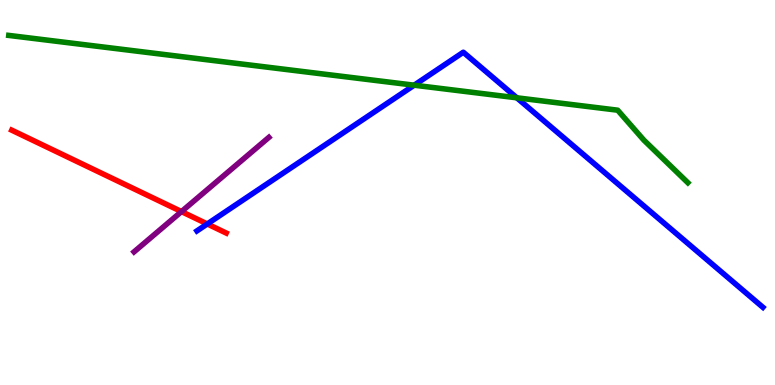[{'lines': ['blue', 'red'], 'intersections': [{'x': 2.67, 'y': 4.18}]}, {'lines': ['green', 'red'], 'intersections': []}, {'lines': ['purple', 'red'], 'intersections': [{'x': 2.34, 'y': 4.5}]}, {'lines': ['blue', 'green'], 'intersections': [{'x': 5.34, 'y': 7.79}, {'x': 6.67, 'y': 7.46}]}, {'lines': ['blue', 'purple'], 'intersections': []}, {'lines': ['green', 'purple'], 'intersections': []}]